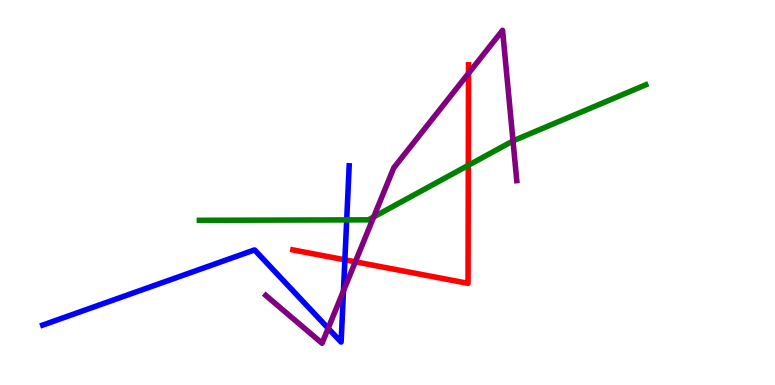[{'lines': ['blue', 'red'], 'intersections': [{'x': 4.45, 'y': 3.25}]}, {'lines': ['green', 'red'], 'intersections': [{'x': 6.04, 'y': 5.71}]}, {'lines': ['purple', 'red'], 'intersections': [{'x': 4.59, 'y': 3.2}, {'x': 6.05, 'y': 8.09}]}, {'lines': ['blue', 'green'], 'intersections': [{'x': 4.47, 'y': 4.29}]}, {'lines': ['blue', 'purple'], 'intersections': [{'x': 4.23, 'y': 1.47}, {'x': 4.43, 'y': 2.44}]}, {'lines': ['green', 'purple'], 'intersections': [{'x': 4.82, 'y': 4.37}, {'x': 6.62, 'y': 6.34}]}]